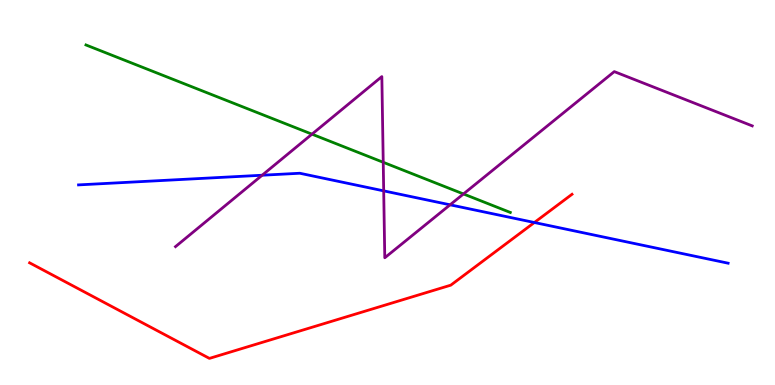[{'lines': ['blue', 'red'], 'intersections': [{'x': 6.9, 'y': 4.22}]}, {'lines': ['green', 'red'], 'intersections': []}, {'lines': ['purple', 'red'], 'intersections': []}, {'lines': ['blue', 'green'], 'intersections': []}, {'lines': ['blue', 'purple'], 'intersections': [{'x': 3.38, 'y': 5.45}, {'x': 4.95, 'y': 5.04}, {'x': 5.81, 'y': 4.68}]}, {'lines': ['green', 'purple'], 'intersections': [{'x': 4.03, 'y': 6.52}, {'x': 4.94, 'y': 5.78}, {'x': 5.98, 'y': 4.96}]}]